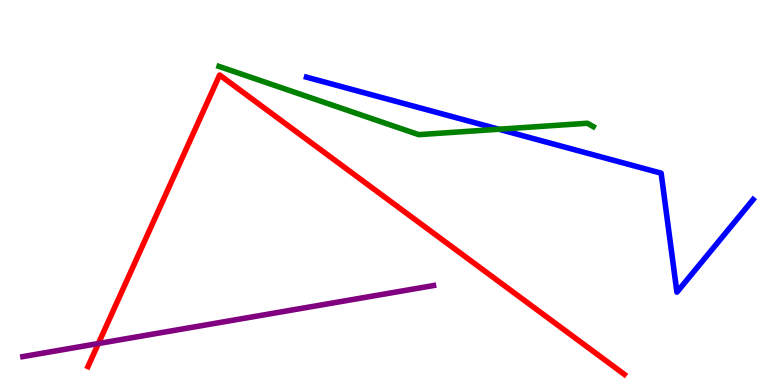[{'lines': ['blue', 'red'], 'intersections': []}, {'lines': ['green', 'red'], 'intersections': []}, {'lines': ['purple', 'red'], 'intersections': [{'x': 1.27, 'y': 1.08}]}, {'lines': ['blue', 'green'], 'intersections': [{'x': 6.44, 'y': 6.64}]}, {'lines': ['blue', 'purple'], 'intersections': []}, {'lines': ['green', 'purple'], 'intersections': []}]